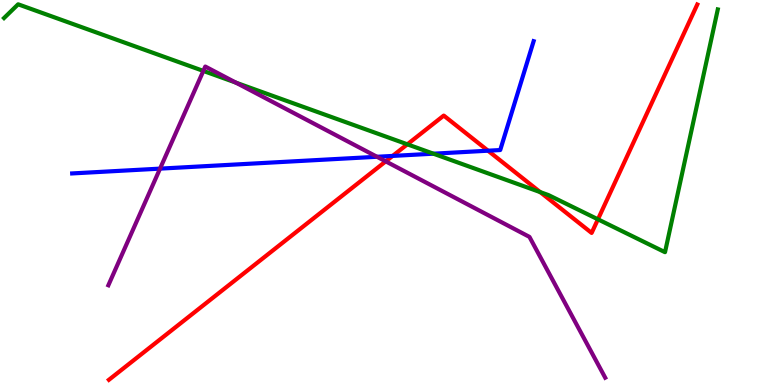[{'lines': ['blue', 'red'], 'intersections': [{'x': 5.07, 'y': 5.95}, {'x': 6.3, 'y': 6.09}]}, {'lines': ['green', 'red'], 'intersections': [{'x': 5.26, 'y': 6.25}, {'x': 6.97, 'y': 5.01}, {'x': 7.72, 'y': 4.3}]}, {'lines': ['purple', 'red'], 'intersections': [{'x': 4.98, 'y': 5.81}]}, {'lines': ['blue', 'green'], 'intersections': [{'x': 5.59, 'y': 6.01}]}, {'lines': ['blue', 'purple'], 'intersections': [{'x': 2.07, 'y': 5.62}, {'x': 4.86, 'y': 5.93}]}, {'lines': ['green', 'purple'], 'intersections': [{'x': 2.62, 'y': 8.16}, {'x': 3.04, 'y': 7.85}]}]